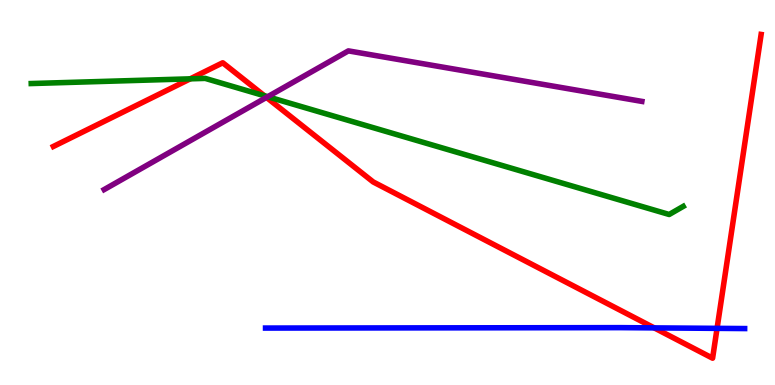[{'lines': ['blue', 'red'], 'intersections': [{'x': 8.44, 'y': 1.48}, {'x': 9.25, 'y': 1.47}]}, {'lines': ['green', 'red'], 'intersections': [{'x': 2.45, 'y': 7.95}, {'x': 3.41, 'y': 7.51}]}, {'lines': ['purple', 'red'], 'intersections': [{'x': 3.44, 'y': 7.47}]}, {'lines': ['blue', 'green'], 'intersections': []}, {'lines': ['blue', 'purple'], 'intersections': []}, {'lines': ['green', 'purple'], 'intersections': [{'x': 3.45, 'y': 7.49}]}]